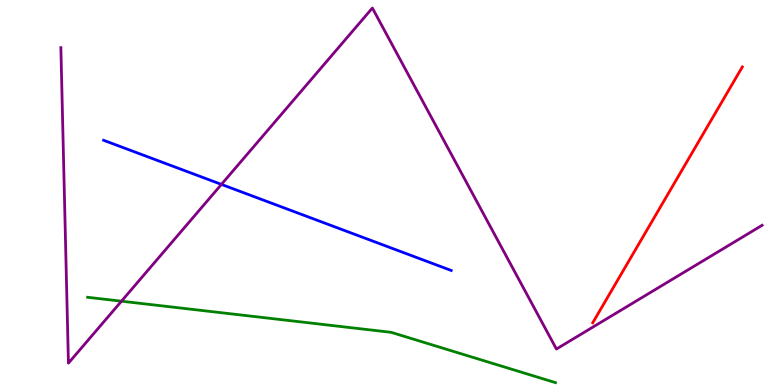[{'lines': ['blue', 'red'], 'intersections': []}, {'lines': ['green', 'red'], 'intersections': []}, {'lines': ['purple', 'red'], 'intersections': []}, {'lines': ['blue', 'green'], 'intersections': []}, {'lines': ['blue', 'purple'], 'intersections': [{'x': 2.86, 'y': 5.21}]}, {'lines': ['green', 'purple'], 'intersections': [{'x': 1.57, 'y': 2.18}]}]